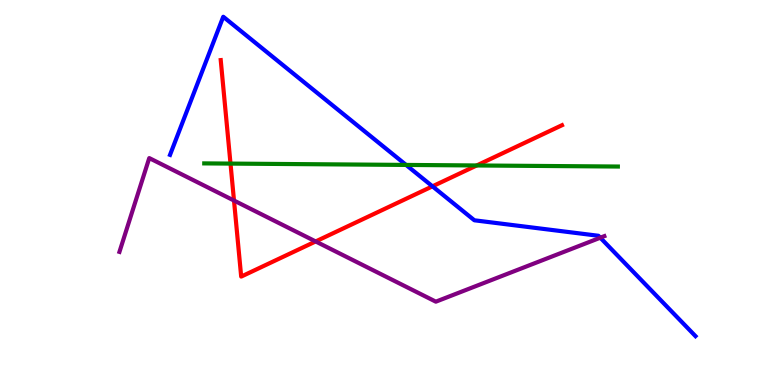[{'lines': ['blue', 'red'], 'intersections': [{'x': 5.58, 'y': 5.16}]}, {'lines': ['green', 'red'], 'intersections': [{'x': 2.97, 'y': 5.75}, {'x': 6.15, 'y': 5.7}]}, {'lines': ['purple', 'red'], 'intersections': [{'x': 3.02, 'y': 4.79}, {'x': 4.07, 'y': 3.73}]}, {'lines': ['blue', 'green'], 'intersections': [{'x': 5.24, 'y': 5.72}]}, {'lines': ['blue', 'purple'], 'intersections': [{'x': 7.75, 'y': 3.83}]}, {'lines': ['green', 'purple'], 'intersections': []}]